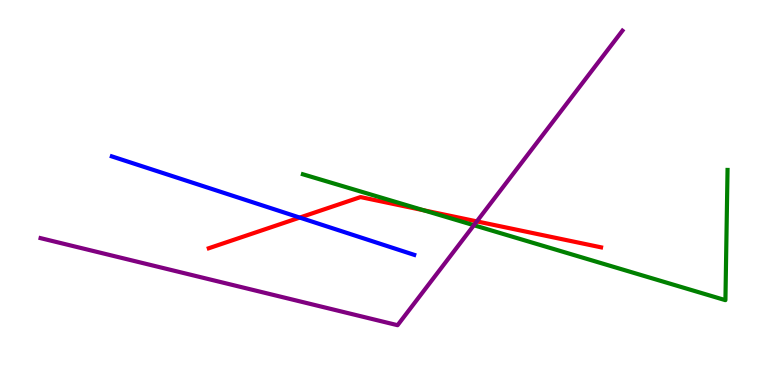[{'lines': ['blue', 'red'], 'intersections': [{'x': 3.87, 'y': 4.35}]}, {'lines': ['green', 'red'], 'intersections': [{'x': 5.47, 'y': 4.54}]}, {'lines': ['purple', 'red'], 'intersections': [{'x': 6.15, 'y': 4.25}]}, {'lines': ['blue', 'green'], 'intersections': []}, {'lines': ['blue', 'purple'], 'intersections': []}, {'lines': ['green', 'purple'], 'intersections': [{'x': 6.11, 'y': 4.15}]}]